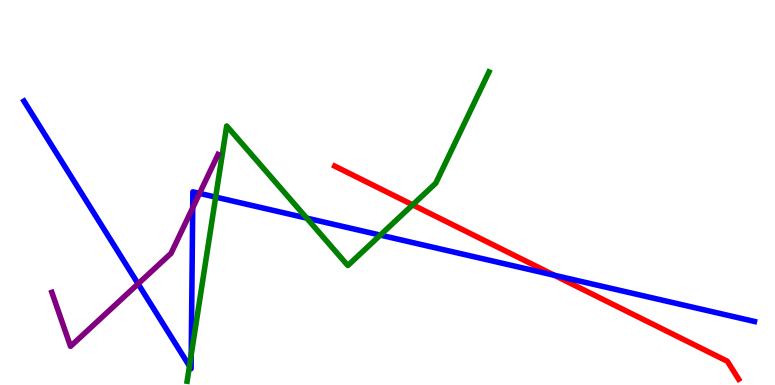[{'lines': ['blue', 'red'], 'intersections': [{'x': 7.15, 'y': 2.85}]}, {'lines': ['green', 'red'], 'intersections': [{'x': 5.32, 'y': 4.68}]}, {'lines': ['purple', 'red'], 'intersections': []}, {'lines': ['blue', 'green'], 'intersections': [{'x': 2.44, 'y': 0.491}, {'x': 2.47, 'y': 0.787}, {'x': 2.78, 'y': 4.88}, {'x': 3.96, 'y': 4.33}, {'x': 4.91, 'y': 3.89}]}, {'lines': ['blue', 'purple'], 'intersections': [{'x': 1.78, 'y': 2.63}, {'x': 2.49, 'y': 4.6}, {'x': 2.57, 'y': 4.98}]}, {'lines': ['green', 'purple'], 'intersections': []}]